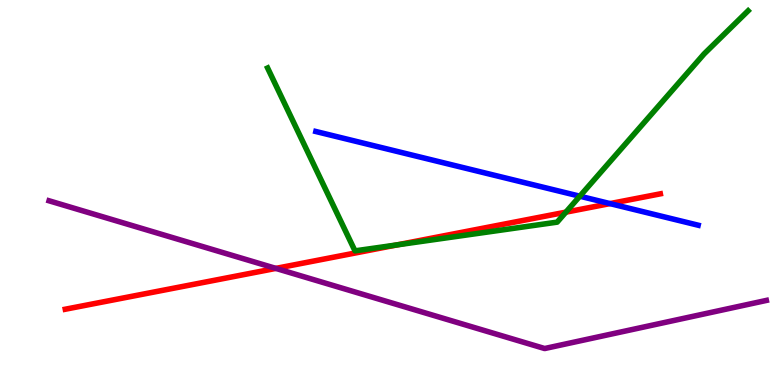[{'lines': ['blue', 'red'], 'intersections': [{'x': 7.87, 'y': 4.71}]}, {'lines': ['green', 'red'], 'intersections': [{'x': 5.12, 'y': 3.64}, {'x': 7.3, 'y': 4.49}]}, {'lines': ['purple', 'red'], 'intersections': [{'x': 3.56, 'y': 3.03}]}, {'lines': ['blue', 'green'], 'intersections': [{'x': 7.48, 'y': 4.9}]}, {'lines': ['blue', 'purple'], 'intersections': []}, {'lines': ['green', 'purple'], 'intersections': []}]